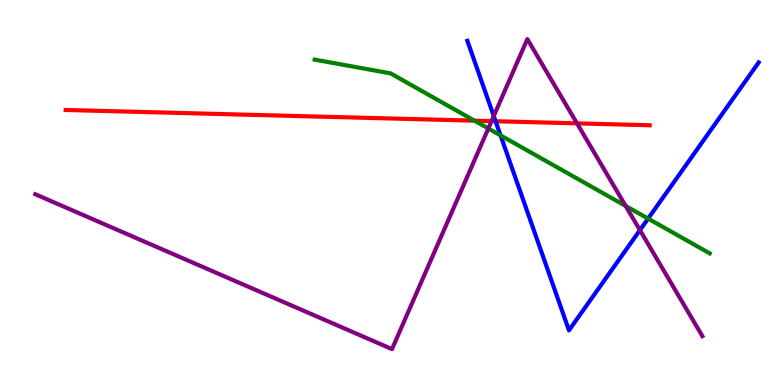[{'lines': ['blue', 'red'], 'intersections': [{'x': 6.39, 'y': 6.85}]}, {'lines': ['green', 'red'], 'intersections': [{'x': 6.12, 'y': 6.87}]}, {'lines': ['purple', 'red'], 'intersections': [{'x': 6.34, 'y': 6.85}, {'x': 7.45, 'y': 6.8}]}, {'lines': ['blue', 'green'], 'intersections': [{'x': 6.46, 'y': 6.48}, {'x': 8.36, 'y': 4.32}]}, {'lines': ['blue', 'purple'], 'intersections': [{'x': 6.37, 'y': 6.99}, {'x': 8.26, 'y': 4.02}]}, {'lines': ['green', 'purple'], 'intersections': [{'x': 6.3, 'y': 6.66}, {'x': 8.07, 'y': 4.65}]}]